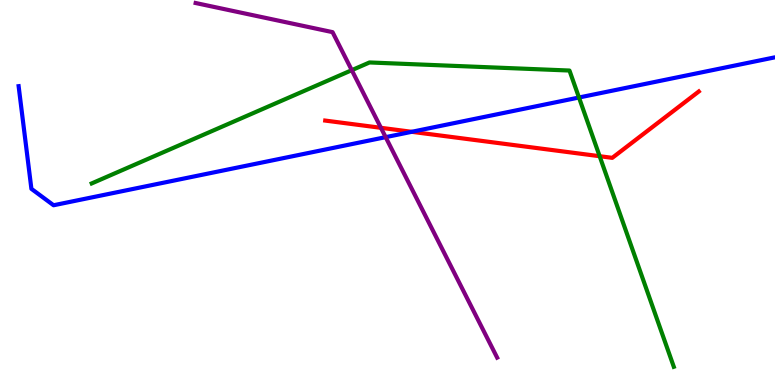[{'lines': ['blue', 'red'], 'intersections': [{'x': 5.31, 'y': 6.58}]}, {'lines': ['green', 'red'], 'intersections': [{'x': 7.74, 'y': 5.94}]}, {'lines': ['purple', 'red'], 'intersections': [{'x': 4.92, 'y': 6.68}]}, {'lines': ['blue', 'green'], 'intersections': [{'x': 7.47, 'y': 7.47}]}, {'lines': ['blue', 'purple'], 'intersections': [{'x': 4.98, 'y': 6.44}]}, {'lines': ['green', 'purple'], 'intersections': [{'x': 4.54, 'y': 8.18}]}]